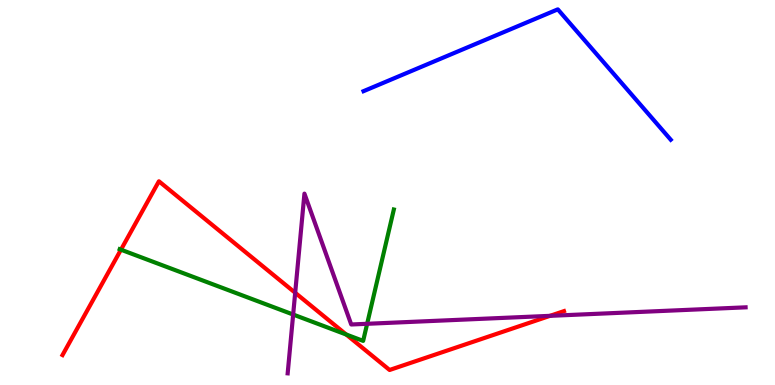[{'lines': ['blue', 'red'], 'intersections': []}, {'lines': ['green', 'red'], 'intersections': [{'x': 1.56, 'y': 3.51}, {'x': 4.47, 'y': 1.31}]}, {'lines': ['purple', 'red'], 'intersections': [{'x': 3.81, 'y': 2.4}, {'x': 7.1, 'y': 1.8}]}, {'lines': ['blue', 'green'], 'intersections': []}, {'lines': ['blue', 'purple'], 'intersections': []}, {'lines': ['green', 'purple'], 'intersections': [{'x': 3.78, 'y': 1.83}, {'x': 4.74, 'y': 1.59}]}]